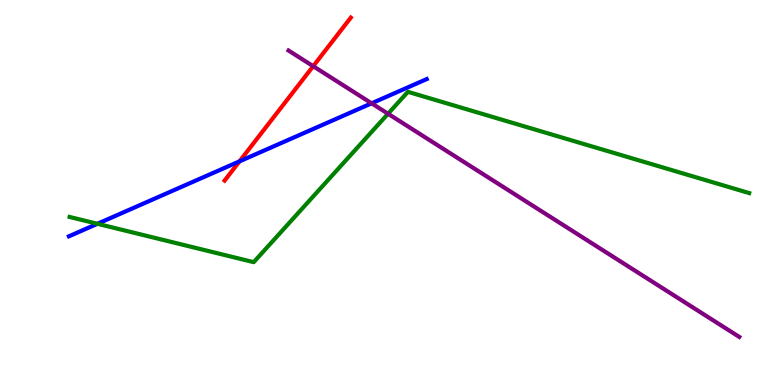[{'lines': ['blue', 'red'], 'intersections': [{'x': 3.09, 'y': 5.81}]}, {'lines': ['green', 'red'], 'intersections': []}, {'lines': ['purple', 'red'], 'intersections': [{'x': 4.04, 'y': 8.28}]}, {'lines': ['blue', 'green'], 'intersections': [{'x': 1.26, 'y': 4.19}]}, {'lines': ['blue', 'purple'], 'intersections': [{'x': 4.79, 'y': 7.32}]}, {'lines': ['green', 'purple'], 'intersections': [{'x': 5.01, 'y': 7.05}]}]